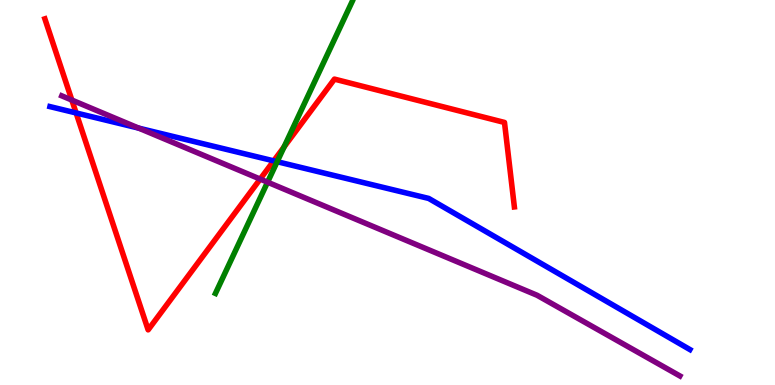[{'lines': ['blue', 'red'], 'intersections': [{'x': 0.982, 'y': 7.07}, {'x': 3.53, 'y': 5.82}]}, {'lines': ['green', 'red'], 'intersections': [{'x': 3.67, 'y': 6.18}]}, {'lines': ['purple', 'red'], 'intersections': [{'x': 0.927, 'y': 7.4}, {'x': 3.36, 'y': 5.35}]}, {'lines': ['blue', 'green'], 'intersections': [{'x': 3.58, 'y': 5.8}]}, {'lines': ['blue', 'purple'], 'intersections': [{'x': 1.79, 'y': 6.67}]}, {'lines': ['green', 'purple'], 'intersections': [{'x': 3.45, 'y': 5.27}]}]